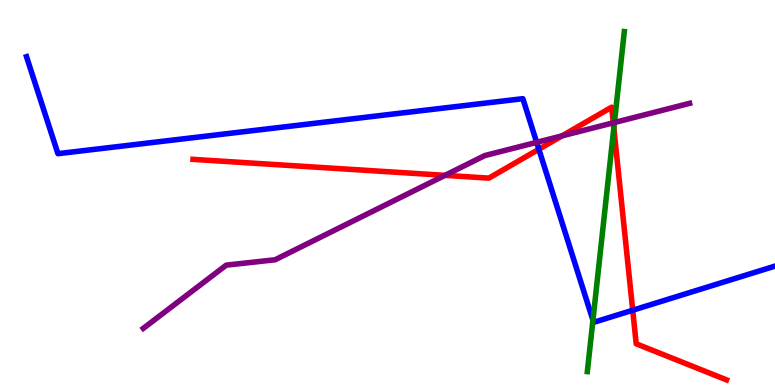[{'lines': ['blue', 'red'], 'intersections': [{'x': 6.95, 'y': 6.12}, {'x': 8.16, 'y': 1.94}]}, {'lines': ['green', 'red'], 'intersections': [{'x': 7.92, 'y': 6.68}]}, {'lines': ['purple', 'red'], 'intersections': [{'x': 5.74, 'y': 5.45}, {'x': 7.25, 'y': 6.47}, {'x': 7.91, 'y': 6.81}]}, {'lines': ['blue', 'green'], 'intersections': [{'x': 7.65, 'y': 1.68}]}, {'lines': ['blue', 'purple'], 'intersections': [{'x': 6.92, 'y': 6.3}]}, {'lines': ['green', 'purple'], 'intersections': [{'x': 7.93, 'y': 6.82}]}]